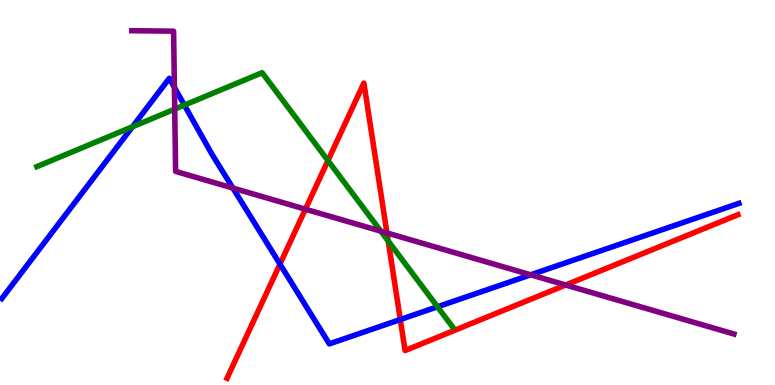[{'lines': ['blue', 'red'], 'intersections': [{'x': 3.61, 'y': 3.14}, {'x': 5.17, 'y': 1.7}]}, {'lines': ['green', 'red'], 'intersections': [{'x': 4.23, 'y': 5.83}, {'x': 5.01, 'y': 3.74}]}, {'lines': ['purple', 'red'], 'intersections': [{'x': 3.94, 'y': 4.57}, {'x': 4.99, 'y': 3.95}, {'x': 7.3, 'y': 2.6}]}, {'lines': ['blue', 'green'], 'intersections': [{'x': 1.71, 'y': 6.71}, {'x': 2.38, 'y': 7.27}, {'x': 5.64, 'y': 2.03}]}, {'lines': ['blue', 'purple'], 'intersections': [{'x': 2.25, 'y': 7.73}, {'x': 3.01, 'y': 5.11}, {'x': 6.85, 'y': 2.86}]}, {'lines': ['green', 'purple'], 'intersections': [{'x': 2.25, 'y': 7.16}, {'x': 4.91, 'y': 4.0}]}]